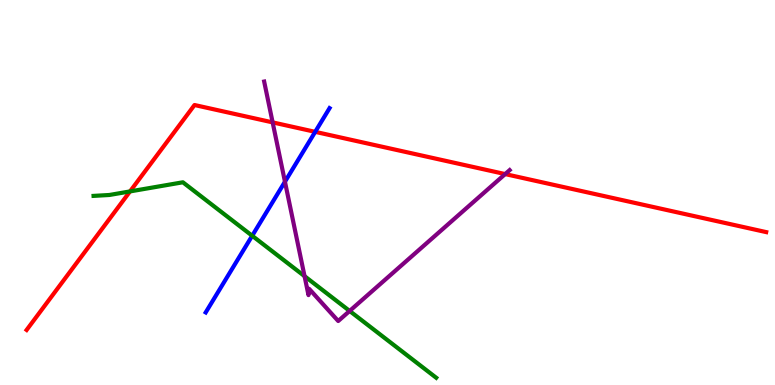[{'lines': ['blue', 'red'], 'intersections': [{'x': 4.07, 'y': 6.58}]}, {'lines': ['green', 'red'], 'intersections': [{'x': 1.68, 'y': 5.03}]}, {'lines': ['purple', 'red'], 'intersections': [{'x': 3.52, 'y': 6.82}, {'x': 6.52, 'y': 5.48}]}, {'lines': ['blue', 'green'], 'intersections': [{'x': 3.25, 'y': 3.88}]}, {'lines': ['blue', 'purple'], 'intersections': [{'x': 3.68, 'y': 5.28}]}, {'lines': ['green', 'purple'], 'intersections': [{'x': 3.93, 'y': 2.83}, {'x': 4.51, 'y': 1.92}]}]